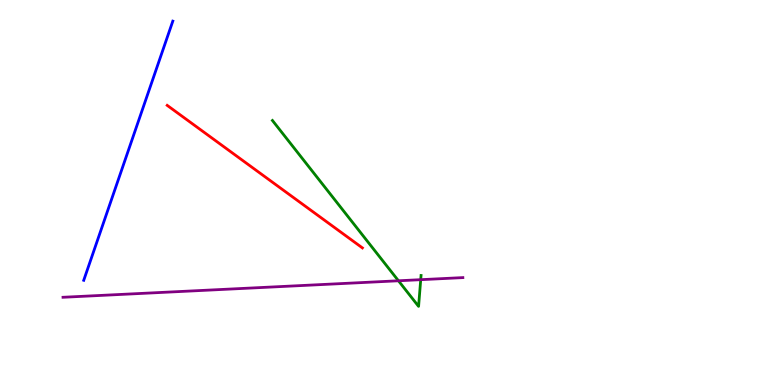[{'lines': ['blue', 'red'], 'intersections': []}, {'lines': ['green', 'red'], 'intersections': []}, {'lines': ['purple', 'red'], 'intersections': []}, {'lines': ['blue', 'green'], 'intersections': []}, {'lines': ['blue', 'purple'], 'intersections': []}, {'lines': ['green', 'purple'], 'intersections': [{'x': 5.14, 'y': 2.71}, {'x': 5.43, 'y': 2.74}]}]